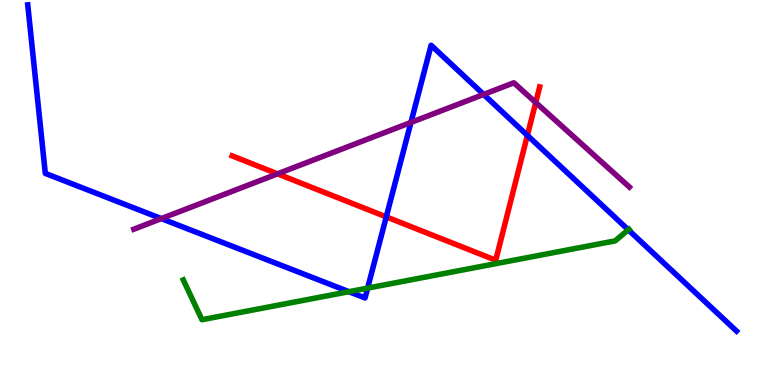[{'lines': ['blue', 'red'], 'intersections': [{'x': 4.98, 'y': 4.37}, {'x': 6.8, 'y': 6.48}]}, {'lines': ['green', 'red'], 'intersections': []}, {'lines': ['purple', 'red'], 'intersections': [{'x': 3.58, 'y': 5.48}, {'x': 6.91, 'y': 7.34}]}, {'lines': ['blue', 'green'], 'intersections': [{'x': 4.5, 'y': 2.42}, {'x': 4.74, 'y': 2.52}, {'x': 8.11, 'y': 4.03}]}, {'lines': ['blue', 'purple'], 'intersections': [{'x': 2.08, 'y': 4.32}, {'x': 5.3, 'y': 6.82}, {'x': 6.24, 'y': 7.55}]}, {'lines': ['green', 'purple'], 'intersections': []}]